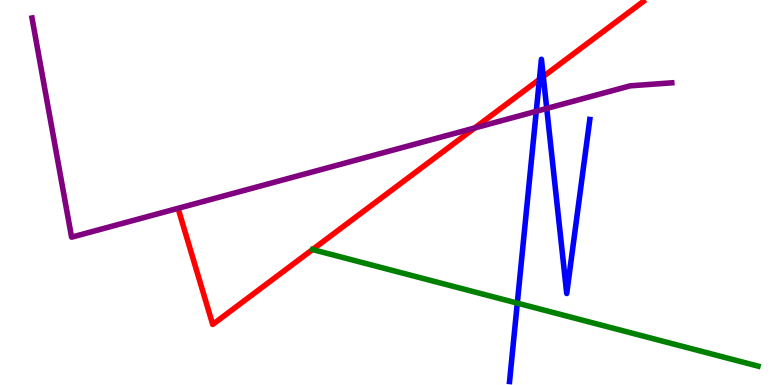[{'lines': ['blue', 'red'], 'intersections': [{'x': 6.96, 'y': 7.94}, {'x': 7.01, 'y': 8.01}]}, {'lines': ['green', 'red'], 'intersections': []}, {'lines': ['purple', 'red'], 'intersections': [{'x': 6.12, 'y': 6.68}]}, {'lines': ['blue', 'green'], 'intersections': [{'x': 6.67, 'y': 2.13}]}, {'lines': ['blue', 'purple'], 'intersections': [{'x': 6.92, 'y': 7.11}, {'x': 7.05, 'y': 7.18}]}, {'lines': ['green', 'purple'], 'intersections': []}]